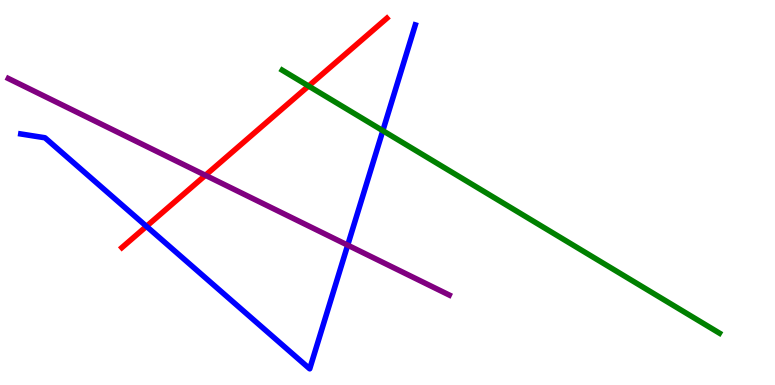[{'lines': ['blue', 'red'], 'intersections': [{'x': 1.89, 'y': 4.12}]}, {'lines': ['green', 'red'], 'intersections': [{'x': 3.98, 'y': 7.77}]}, {'lines': ['purple', 'red'], 'intersections': [{'x': 2.65, 'y': 5.45}]}, {'lines': ['blue', 'green'], 'intersections': [{'x': 4.94, 'y': 6.61}]}, {'lines': ['blue', 'purple'], 'intersections': [{'x': 4.49, 'y': 3.63}]}, {'lines': ['green', 'purple'], 'intersections': []}]